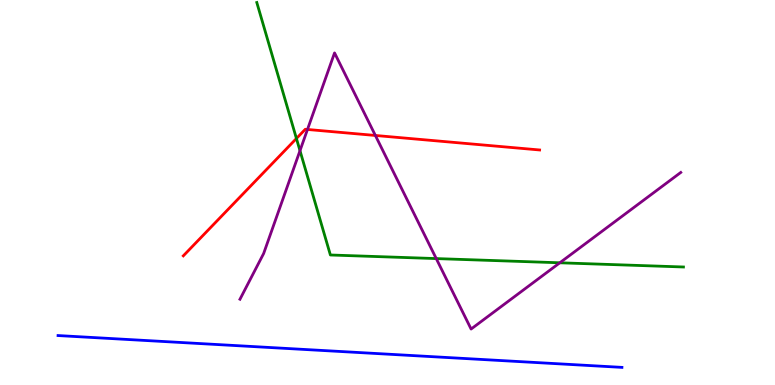[{'lines': ['blue', 'red'], 'intersections': []}, {'lines': ['green', 'red'], 'intersections': [{'x': 3.82, 'y': 6.4}]}, {'lines': ['purple', 'red'], 'intersections': [{'x': 3.97, 'y': 6.64}, {'x': 4.84, 'y': 6.48}]}, {'lines': ['blue', 'green'], 'intersections': []}, {'lines': ['blue', 'purple'], 'intersections': []}, {'lines': ['green', 'purple'], 'intersections': [{'x': 3.87, 'y': 6.09}, {'x': 5.63, 'y': 3.28}, {'x': 7.22, 'y': 3.17}]}]